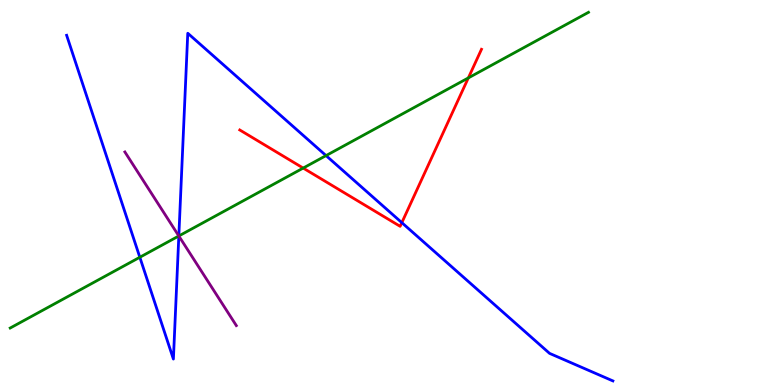[{'lines': ['blue', 'red'], 'intersections': [{'x': 5.18, 'y': 4.22}]}, {'lines': ['green', 'red'], 'intersections': [{'x': 3.91, 'y': 5.63}, {'x': 6.04, 'y': 7.98}]}, {'lines': ['purple', 'red'], 'intersections': []}, {'lines': ['blue', 'green'], 'intersections': [{'x': 1.8, 'y': 3.32}, {'x': 2.31, 'y': 3.87}, {'x': 4.21, 'y': 5.96}]}, {'lines': ['blue', 'purple'], 'intersections': [{'x': 2.31, 'y': 3.87}]}, {'lines': ['green', 'purple'], 'intersections': [{'x': 2.31, 'y': 3.87}]}]